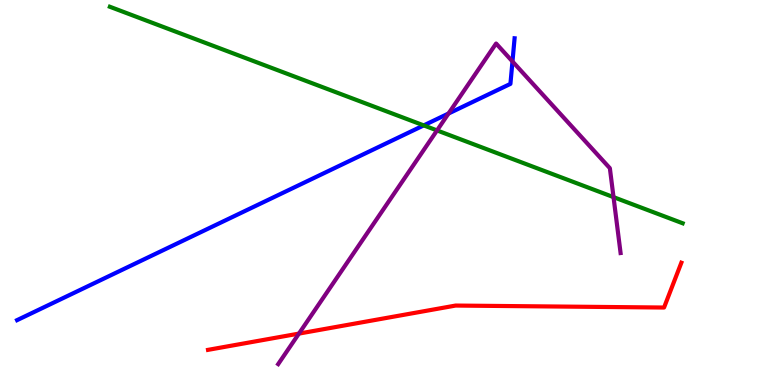[{'lines': ['blue', 'red'], 'intersections': []}, {'lines': ['green', 'red'], 'intersections': []}, {'lines': ['purple', 'red'], 'intersections': [{'x': 3.86, 'y': 1.34}]}, {'lines': ['blue', 'green'], 'intersections': [{'x': 5.47, 'y': 6.74}]}, {'lines': ['blue', 'purple'], 'intersections': [{'x': 5.79, 'y': 7.05}, {'x': 6.61, 'y': 8.4}]}, {'lines': ['green', 'purple'], 'intersections': [{'x': 5.64, 'y': 6.61}, {'x': 7.92, 'y': 4.88}]}]